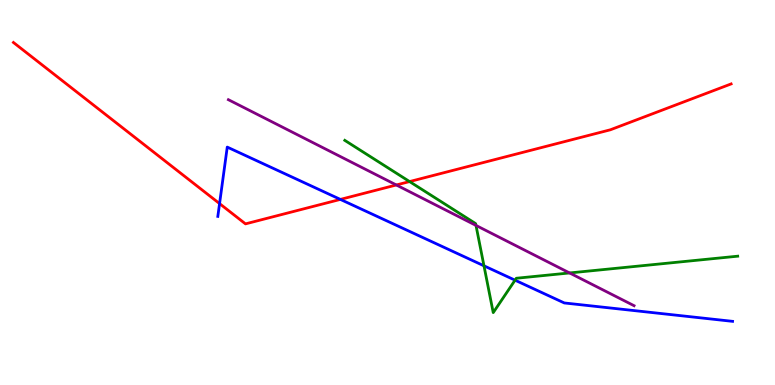[{'lines': ['blue', 'red'], 'intersections': [{'x': 2.83, 'y': 4.71}, {'x': 4.39, 'y': 4.82}]}, {'lines': ['green', 'red'], 'intersections': [{'x': 5.28, 'y': 5.28}]}, {'lines': ['purple', 'red'], 'intersections': [{'x': 5.11, 'y': 5.2}]}, {'lines': ['blue', 'green'], 'intersections': [{'x': 6.24, 'y': 3.1}, {'x': 6.65, 'y': 2.72}]}, {'lines': ['blue', 'purple'], 'intersections': []}, {'lines': ['green', 'purple'], 'intersections': [{'x': 6.14, 'y': 4.14}, {'x': 7.35, 'y': 2.91}]}]